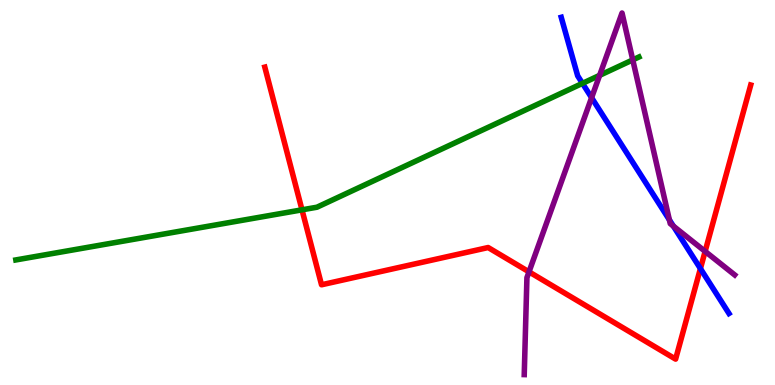[{'lines': ['blue', 'red'], 'intersections': [{'x': 9.04, 'y': 3.02}]}, {'lines': ['green', 'red'], 'intersections': [{'x': 3.9, 'y': 4.55}]}, {'lines': ['purple', 'red'], 'intersections': [{'x': 6.83, 'y': 2.94}, {'x': 9.1, 'y': 3.47}]}, {'lines': ['blue', 'green'], 'intersections': [{'x': 7.52, 'y': 7.83}]}, {'lines': ['blue', 'purple'], 'intersections': [{'x': 7.63, 'y': 7.46}, {'x': 8.64, 'y': 4.29}, {'x': 8.69, 'y': 4.13}]}, {'lines': ['green', 'purple'], 'intersections': [{'x': 7.74, 'y': 8.04}, {'x': 8.16, 'y': 8.44}]}]